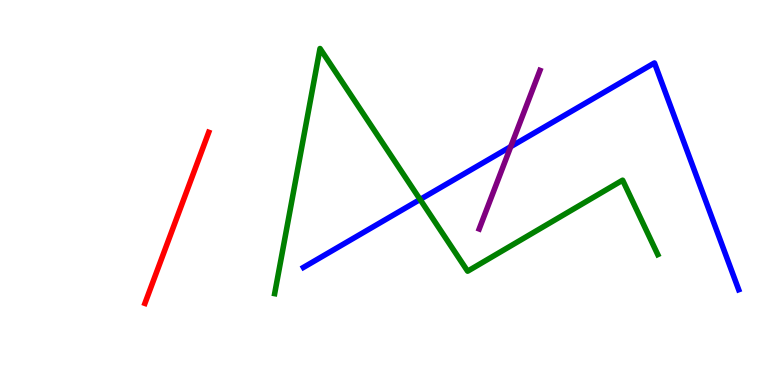[{'lines': ['blue', 'red'], 'intersections': []}, {'lines': ['green', 'red'], 'intersections': []}, {'lines': ['purple', 'red'], 'intersections': []}, {'lines': ['blue', 'green'], 'intersections': [{'x': 5.42, 'y': 4.82}]}, {'lines': ['blue', 'purple'], 'intersections': [{'x': 6.59, 'y': 6.19}]}, {'lines': ['green', 'purple'], 'intersections': []}]